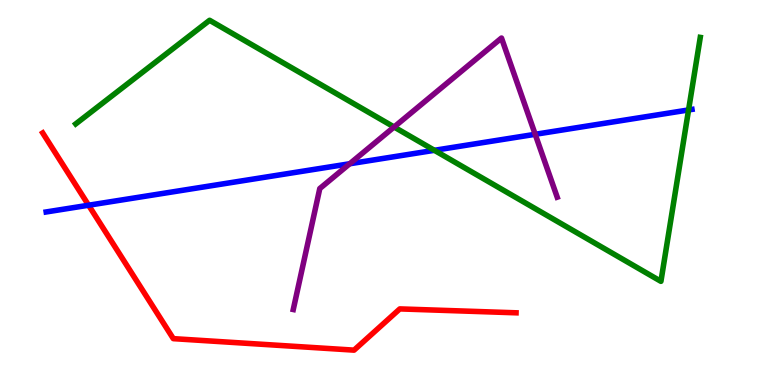[{'lines': ['blue', 'red'], 'intersections': [{'x': 1.14, 'y': 4.67}]}, {'lines': ['green', 'red'], 'intersections': []}, {'lines': ['purple', 'red'], 'intersections': []}, {'lines': ['blue', 'green'], 'intersections': [{'x': 5.61, 'y': 6.1}, {'x': 8.88, 'y': 7.14}]}, {'lines': ['blue', 'purple'], 'intersections': [{'x': 4.51, 'y': 5.75}, {'x': 6.91, 'y': 6.51}]}, {'lines': ['green', 'purple'], 'intersections': [{'x': 5.09, 'y': 6.7}]}]